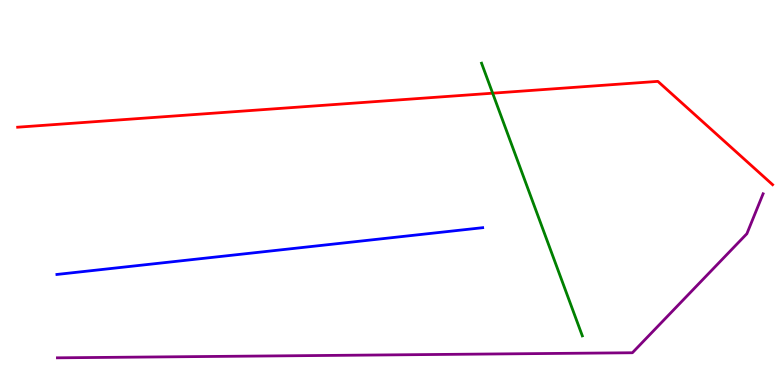[{'lines': ['blue', 'red'], 'intersections': []}, {'lines': ['green', 'red'], 'intersections': [{'x': 6.36, 'y': 7.58}]}, {'lines': ['purple', 'red'], 'intersections': []}, {'lines': ['blue', 'green'], 'intersections': []}, {'lines': ['blue', 'purple'], 'intersections': []}, {'lines': ['green', 'purple'], 'intersections': []}]